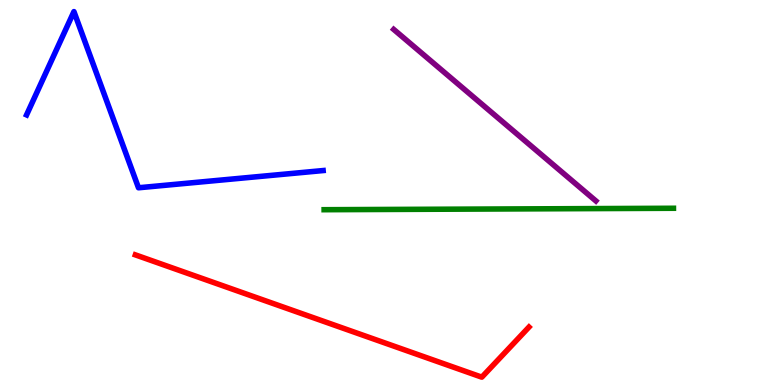[{'lines': ['blue', 'red'], 'intersections': []}, {'lines': ['green', 'red'], 'intersections': []}, {'lines': ['purple', 'red'], 'intersections': []}, {'lines': ['blue', 'green'], 'intersections': []}, {'lines': ['blue', 'purple'], 'intersections': []}, {'lines': ['green', 'purple'], 'intersections': []}]